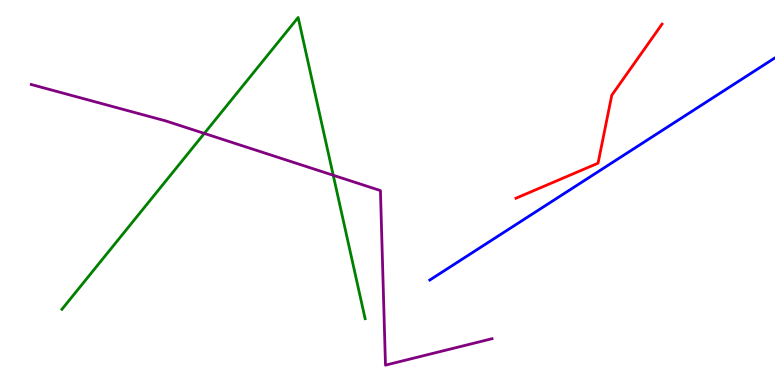[{'lines': ['blue', 'red'], 'intersections': []}, {'lines': ['green', 'red'], 'intersections': []}, {'lines': ['purple', 'red'], 'intersections': []}, {'lines': ['blue', 'green'], 'intersections': []}, {'lines': ['blue', 'purple'], 'intersections': []}, {'lines': ['green', 'purple'], 'intersections': [{'x': 2.64, 'y': 6.53}, {'x': 4.3, 'y': 5.45}]}]